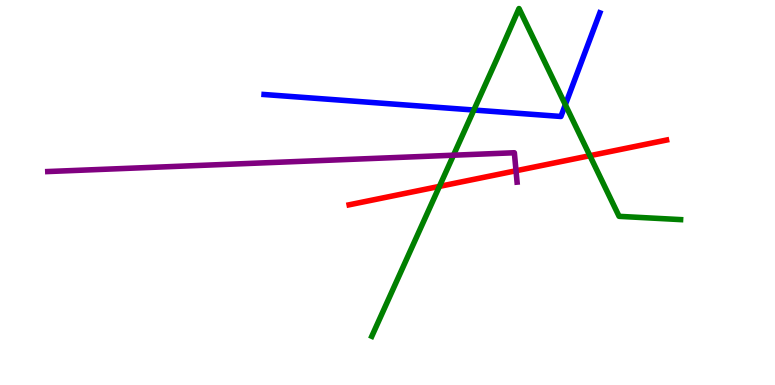[{'lines': ['blue', 'red'], 'intersections': []}, {'lines': ['green', 'red'], 'intersections': [{'x': 5.67, 'y': 5.16}, {'x': 7.61, 'y': 5.96}]}, {'lines': ['purple', 'red'], 'intersections': [{'x': 6.66, 'y': 5.56}]}, {'lines': ['blue', 'green'], 'intersections': [{'x': 6.11, 'y': 7.14}, {'x': 7.29, 'y': 7.28}]}, {'lines': ['blue', 'purple'], 'intersections': []}, {'lines': ['green', 'purple'], 'intersections': [{'x': 5.85, 'y': 5.97}]}]